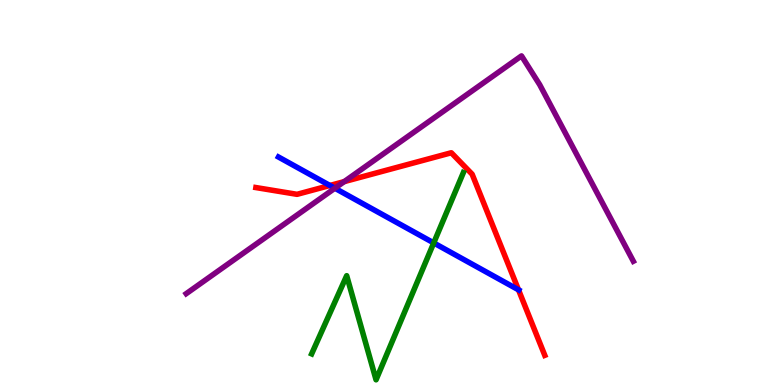[{'lines': ['blue', 'red'], 'intersections': [{'x': 4.26, 'y': 5.18}, {'x': 6.69, 'y': 2.47}]}, {'lines': ['green', 'red'], 'intersections': []}, {'lines': ['purple', 'red'], 'intersections': [{'x': 4.44, 'y': 5.28}]}, {'lines': ['blue', 'green'], 'intersections': [{'x': 5.6, 'y': 3.69}]}, {'lines': ['blue', 'purple'], 'intersections': [{'x': 4.32, 'y': 5.11}]}, {'lines': ['green', 'purple'], 'intersections': []}]